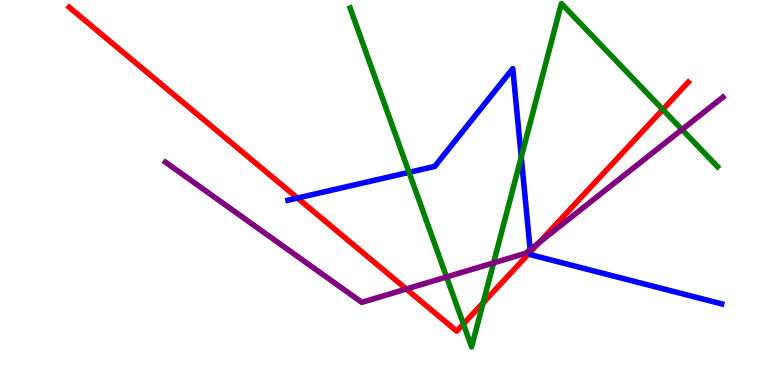[{'lines': ['blue', 'red'], 'intersections': [{'x': 3.84, 'y': 4.86}, {'x': 6.84, 'y': 3.45}]}, {'lines': ['green', 'red'], 'intersections': [{'x': 5.98, 'y': 1.58}, {'x': 6.23, 'y': 2.14}, {'x': 8.55, 'y': 7.15}]}, {'lines': ['purple', 'red'], 'intersections': [{'x': 5.24, 'y': 2.49}, {'x': 6.96, 'y': 3.7}]}, {'lines': ['blue', 'green'], 'intersections': [{'x': 5.28, 'y': 5.52}, {'x': 6.73, 'y': 5.92}]}, {'lines': ['blue', 'purple'], 'intersections': [{'x': 6.84, 'y': 3.51}]}, {'lines': ['green', 'purple'], 'intersections': [{'x': 5.76, 'y': 2.81}, {'x': 6.37, 'y': 3.17}, {'x': 8.8, 'y': 6.63}]}]